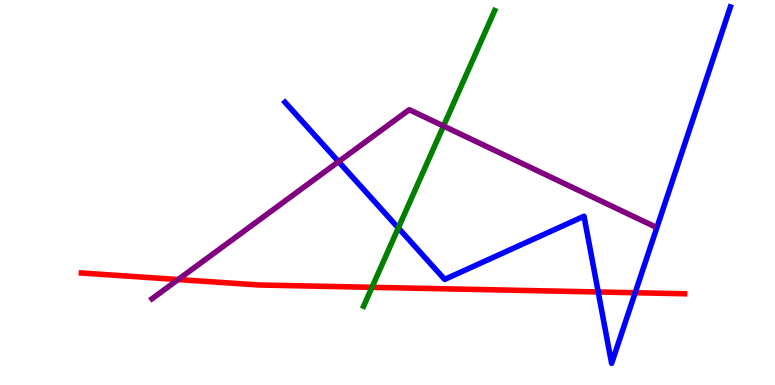[{'lines': ['blue', 'red'], 'intersections': [{'x': 7.72, 'y': 2.42}, {'x': 8.2, 'y': 2.4}]}, {'lines': ['green', 'red'], 'intersections': [{'x': 4.8, 'y': 2.54}]}, {'lines': ['purple', 'red'], 'intersections': [{'x': 2.3, 'y': 2.74}]}, {'lines': ['blue', 'green'], 'intersections': [{'x': 5.14, 'y': 4.08}]}, {'lines': ['blue', 'purple'], 'intersections': [{'x': 4.37, 'y': 5.8}]}, {'lines': ['green', 'purple'], 'intersections': [{'x': 5.72, 'y': 6.73}]}]